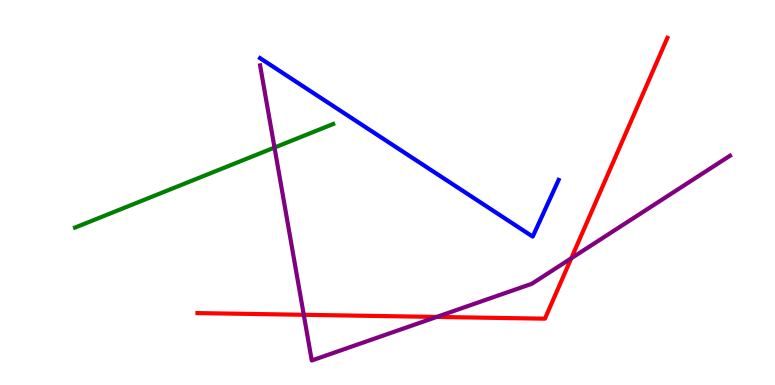[{'lines': ['blue', 'red'], 'intersections': []}, {'lines': ['green', 'red'], 'intersections': []}, {'lines': ['purple', 'red'], 'intersections': [{'x': 3.92, 'y': 1.82}, {'x': 5.63, 'y': 1.77}, {'x': 7.37, 'y': 3.29}]}, {'lines': ['blue', 'green'], 'intersections': []}, {'lines': ['blue', 'purple'], 'intersections': []}, {'lines': ['green', 'purple'], 'intersections': [{'x': 3.54, 'y': 6.17}]}]